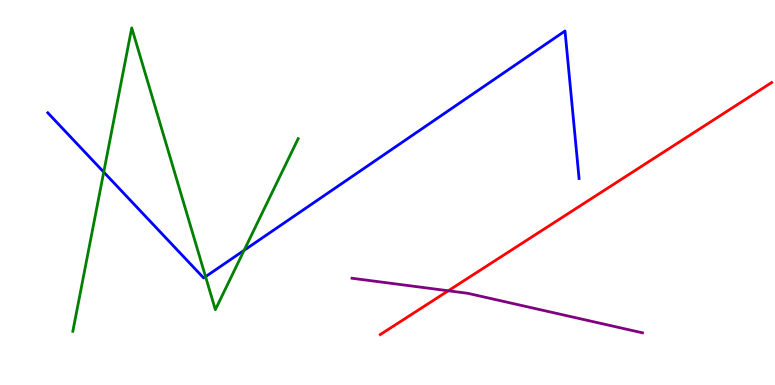[{'lines': ['blue', 'red'], 'intersections': []}, {'lines': ['green', 'red'], 'intersections': []}, {'lines': ['purple', 'red'], 'intersections': [{'x': 5.78, 'y': 2.45}]}, {'lines': ['blue', 'green'], 'intersections': [{'x': 1.34, 'y': 5.53}, {'x': 2.65, 'y': 2.81}, {'x': 3.15, 'y': 3.5}]}, {'lines': ['blue', 'purple'], 'intersections': []}, {'lines': ['green', 'purple'], 'intersections': []}]